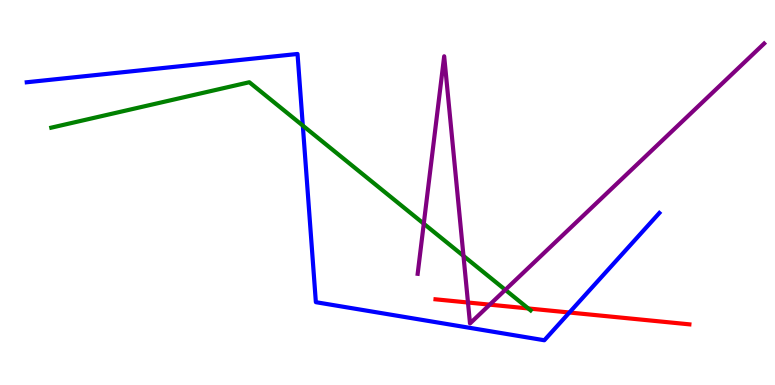[{'lines': ['blue', 'red'], 'intersections': [{'x': 7.35, 'y': 1.88}]}, {'lines': ['green', 'red'], 'intersections': [{'x': 6.82, 'y': 1.99}]}, {'lines': ['purple', 'red'], 'intersections': [{'x': 6.04, 'y': 2.14}, {'x': 6.32, 'y': 2.09}]}, {'lines': ['blue', 'green'], 'intersections': [{'x': 3.91, 'y': 6.74}]}, {'lines': ['blue', 'purple'], 'intersections': []}, {'lines': ['green', 'purple'], 'intersections': [{'x': 5.47, 'y': 4.19}, {'x': 5.98, 'y': 3.35}, {'x': 6.52, 'y': 2.47}]}]